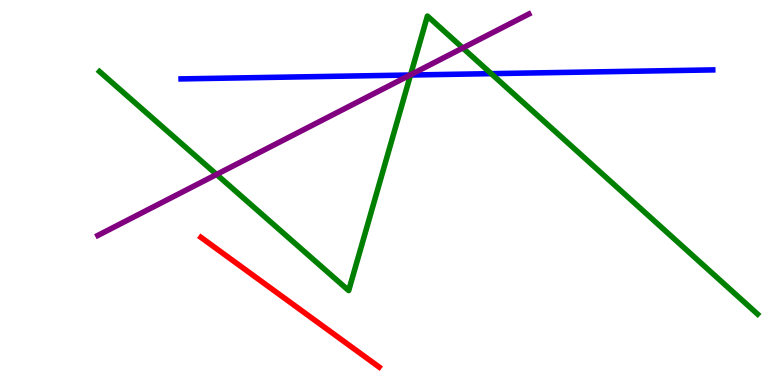[{'lines': ['blue', 'red'], 'intersections': []}, {'lines': ['green', 'red'], 'intersections': []}, {'lines': ['purple', 'red'], 'intersections': []}, {'lines': ['blue', 'green'], 'intersections': [{'x': 5.3, 'y': 8.05}, {'x': 6.34, 'y': 8.09}]}, {'lines': ['blue', 'purple'], 'intersections': [{'x': 5.29, 'y': 8.05}]}, {'lines': ['green', 'purple'], 'intersections': [{'x': 2.79, 'y': 5.47}, {'x': 5.3, 'y': 8.06}, {'x': 5.97, 'y': 8.75}]}]